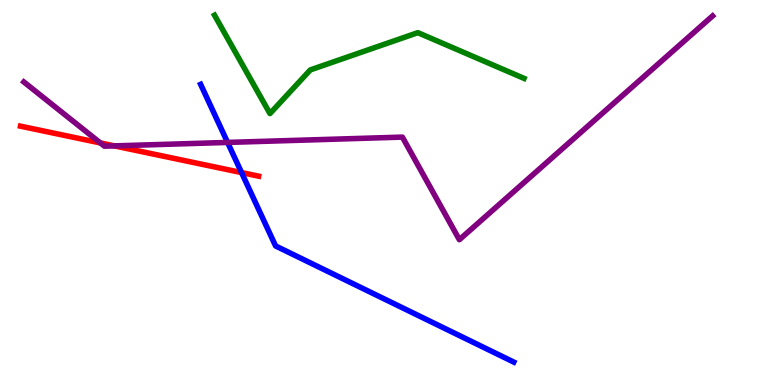[{'lines': ['blue', 'red'], 'intersections': [{'x': 3.12, 'y': 5.52}]}, {'lines': ['green', 'red'], 'intersections': []}, {'lines': ['purple', 'red'], 'intersections': [{'x': 1.3, 'y': 6.29}, {'x': 1.48, 'y': 6.21}]}, {'lines': ['blue', 'green'], 'intersections': []}, {'lines': ['blue', 'purple'], 'intersections': [{'x': 2.94, 'y': 6.3}]}, {'lines': ['green', 'purple'], 'intersections': []}]